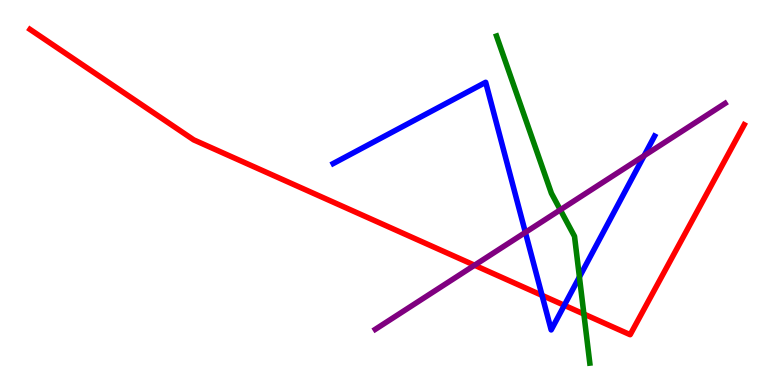[{'lines': ['blue', 'red'], 'intersections': [{'x': 6.99, 'y': 2.33}, {'x': 7.28, 'y': 2.07}]}, {'lines': ['green', 'red'], 'intersections': [{'x': 7.53, 'y': 1.84}]}, {'lines': ['purple', 'red'], 'intersections': [{'x': 6.12, 'y': 3.11}]}, {'lines': ['blue', 'green'], 'intersections': [{'x': 7.48, 'y': 2.81}]}, {'lines': ['blue', 'purple'], 'intersections': [{'x': 6.78, 'y': 3.96}, {'x': 8.31, 'y': 5.96}]}, {'lines': ['green', 'purple'], 'intersections': [{'x': 7.23, 'y': 4.55}]}]